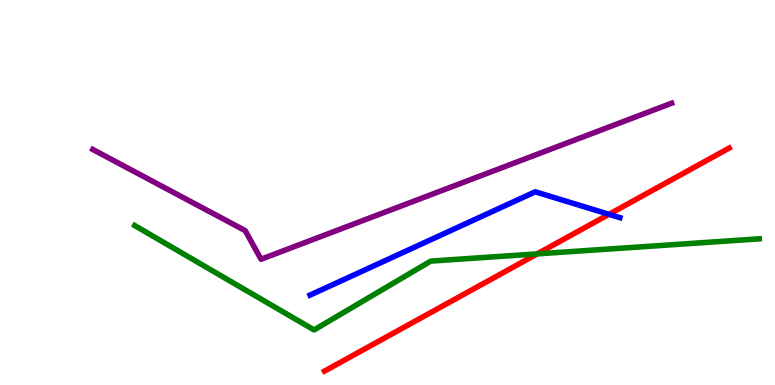[{'lines': ['blue', 'red'], 'intersections': [{'x': 7.86, 'y': 4.43}]}, {'lines': ['green', 'red'], 'intersections': [{'x': 6.93, 'y': 3.41}]}, {'lines': ['purple', 'red'], 'intersections': []}, {'lines': ['blue', 'green'], 'intersections': []}, {'lines': ['blue', 'purple'], 'intersections': []}, {'lines': ['green', 'purple'], 'intersections': []}]